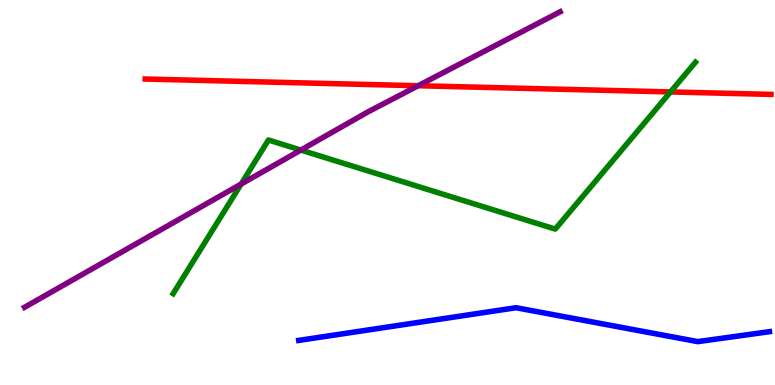[{'lines': ['blue', 'red'], 'intersections': []}, {'lines': ['green', 'red'], 'intersections': [{'x': 8.65, 'y': 7.61}]}, {'lines': ['purple', 'red'], 'intersections': [{'x': 5.4, 'y': 7.77}]}, {'lines': ['blue', 'green'], 'intersections': []}, {'lines': ['blue', 'purple'], 'intersections': []}, {'lines': ['green', 'purple'], 'intersections': [{'x': 3.11, 'y': 5.22}, {'x': 3.88, 'y': 6.1}]}]